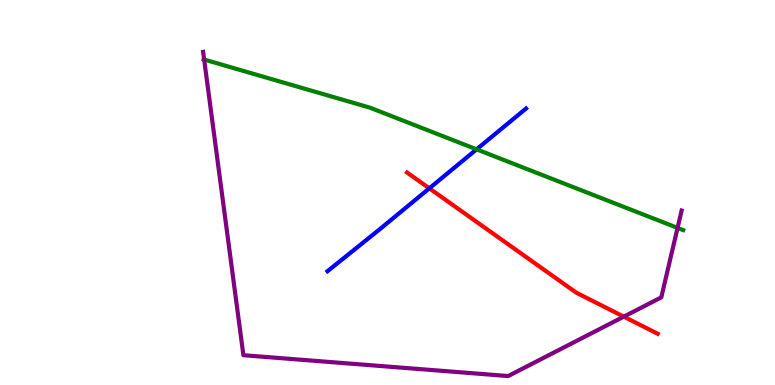[{'lines': ['blue', 'red'], 'intersections': [{'x': 5.54, 'y': 5.11}]}, {'lines': ['green', 'red'], 'intersections': []}, {'lines': ['purple', 'red'], 'intersections': [{'x': 8.05, 'y': 1.78}]}, {'lines': ['blue', 'green'], 'intersections': [{'x': 6.15, 'y': 6.12}]}, {'lines': ['blue', 'purple'], 'intersections': []}, {'lines': ['green', 'purple'], 'intersections': [{'x': 2.63, 'y': 8.45}, {'x': 8.74, 'y': 4.08}]}]